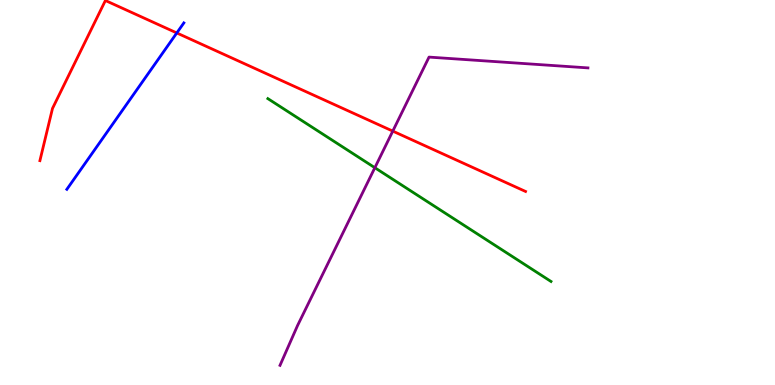[{'lines': ['blue', 'red'], 'intersections': [{'x': 2.28, 'y': 9.14}]}, {'lines': ['green', 'red'], 'intersections': []}, {'lines': ['purple', 'red'], 'intersections': [{'x': 5.07, 'y': 6.59}]}, {'lines': ['blue', 'green'], 'intersections': []}, {'lines': ['blue', 'purple'], 'intersections': []}, {'lines': ['green', 'purple'], 'intersections': [{'x': 4.84, 'y': 5.64}]}]